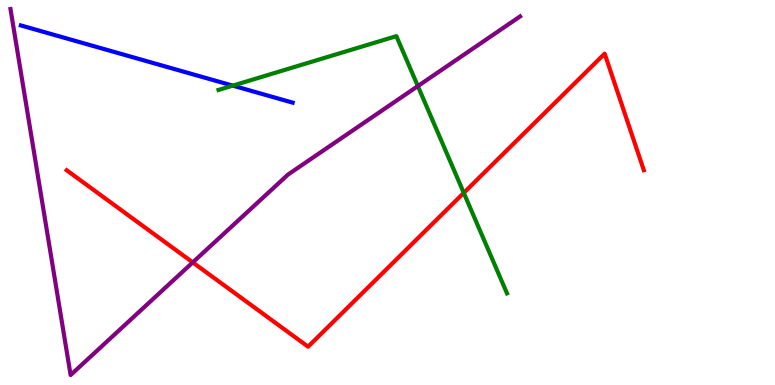[{'lines': ['blue', 'red'], 'intersections': []}, {'lines': ['green', 'red'], 'intersections': [{'x': 5.98, 'y': 4.99}]}, {'lines': ['purple', 'red'], 'intersections': [{'x': 2.49, 'y': 3.18}]}, {'lines': ['blue', 'green'], 'intersections': [{'x': 3.0, 'y': 7.78}]}, {'lines': ['blue', 'purple'], 'intersections': []}, {'lines': ['green', 'purple'], 'intersections': [{'x': 5.39, 'y': 7.76}]}]